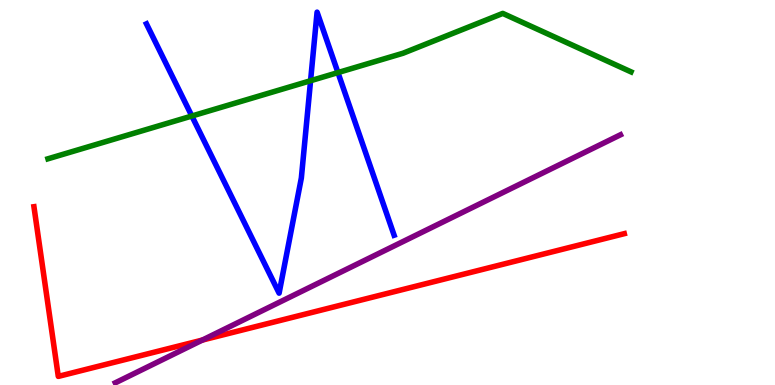[{'lines': ['blue', 'red'], 'intersections': []}, {'lines': ['green', 'red'], 'intersections': []}, {'lines': ['purple', 'red'], 'intersections': [{'x': 2.61, 'y': 1.17}]}, {'lines': ['blue', 'green'], 'intersections': [{'x': 2.48, 'y': 6.99}, {'x': 4.01, 'y': 7.9}, {'x': 4.36, 'y': 8.11}]}, {'lines': ['blue', 'purple'], 'intersections': []}, {'lines': ['green', 'purple'], 'intersections': []}]